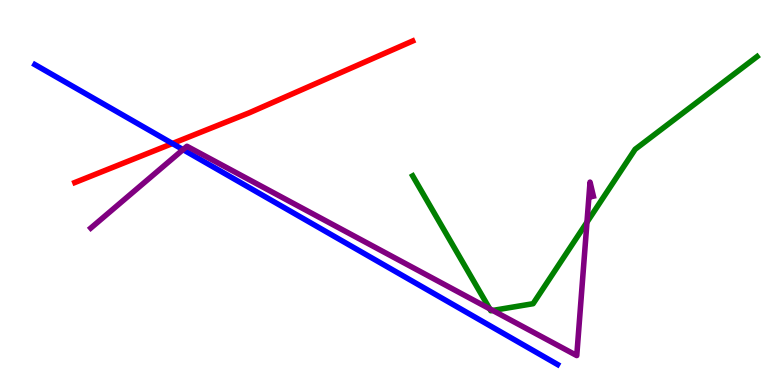[{'lines': ['blue', 'red'], 'intersections': [{'x': 2.22, 'y': 6.27}]}, {'lines': ['green', 'red'], 'intersections': []}, {'lines': ['purple', 'red'], 'intersections': []}, {'lines': ['blue', 'green'], 'intersections': []}, {'lines': ['blue', 'purple'], 'intersections': [{'x': 2.36, 'y': 6.11}]}, {'lines': ['green', 'purple'], 'intersections': [{'x': 6.32, 'y': 1.98}, {'x': 6.36, 'y': 1.94}, {'x': 7.57, 'y': 4.23}]}]